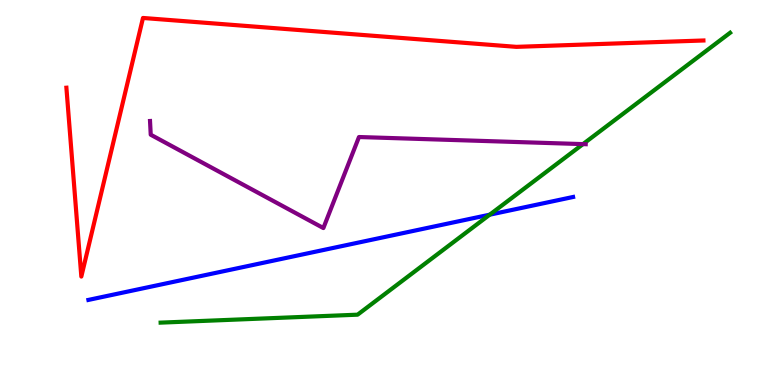[{'lines': ['blue', 'red'], 'intersections': []}, {'lines': ['green', 'red'], 'intersections': []}, {'lines': ['purple', 'red'], 'intersections': []}, {'lines': ['blue', 'green'], 'intersections': [{'x': 6.32, 'y': 4.42}]}, {'lines': ['blue', 'purple'], 'intersections': []}, {'lines': ['green', 'purple'], 'intersections': [{'x': 7.52, 'y': 6.26}]}]